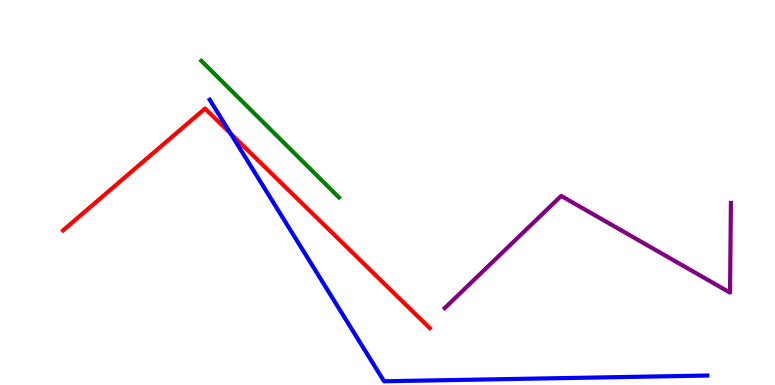[{'lines': ['blue', 'red'], 'intersections': [{'x': 2.98, 'y': 6.53}]}, {'lines': ['green', 'red'], 'intersections': []}, {'lines': ['purple', 'red'], 'intersections': []}, {'lines': ['blue', 'green'], 'intersections': []}, {'lines': ['blue', 'purple'], 'intersections': []}, {'lines': ['green', 'purple'], 'intersections': []}]